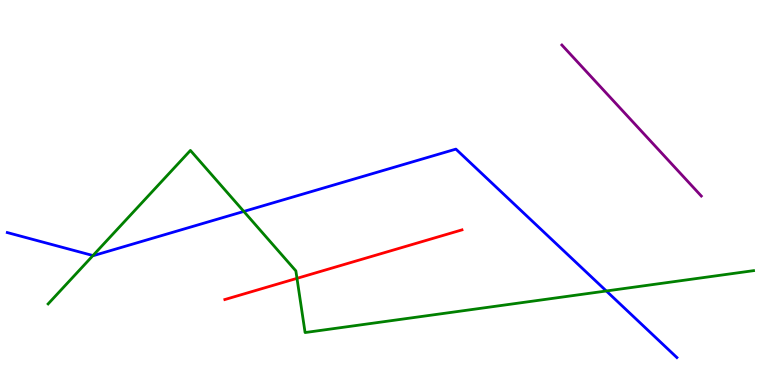[{'lines': ['blue', 'red'], 'intersections': []}, {'lines': ['green', 'red'], 'intersections': [{'x': 3.83, 'y': 2.77}]}, {'lines': ['purple', 'red'], 'intersections': []}, {'lines': ['blue', 'green'], 'intersections': [{'x': 1.2, 'y': 3.36}, {'x': 3.15, 'y': 4.51}, {'x': 7.82, 'y': 2.44}]}, {'lines': ['blue', 'purple'], 'intersections': []}, {'lines': ['green', 'purple'], 'intersections': []}]